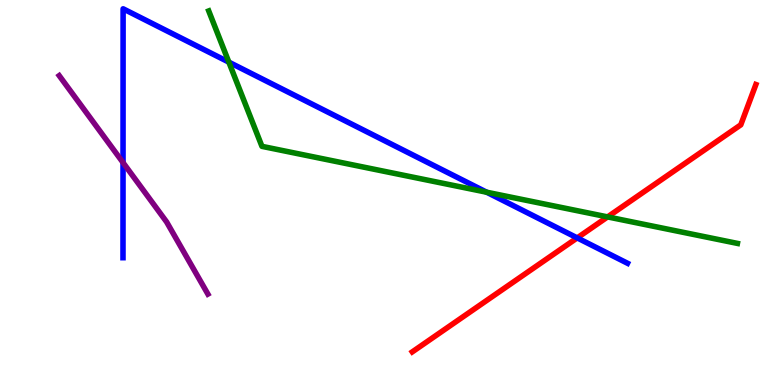[{'lines': ['blue', 'red'], 'intersections': [{'x': 7.45, 'y': 3.82}]}, {'lines': ['green', 'red'], 'intersections': [{'x': 7.84, 'y': 4.37}]}, {'lines': ['purple', 'red'], 'intersections': []}, {'lines': ['blue', 'green'], 'intersections': [{'x': 2.95, 'y': 8.39}, {'x': 6.28, 'y': 5.01}]}, {'lines': ['blue', 'purple'], 'intersections': [{'x': 1.59, 'y': 5.78}]}, {'lines': ['green', 'purple'], 'intersections': []}]